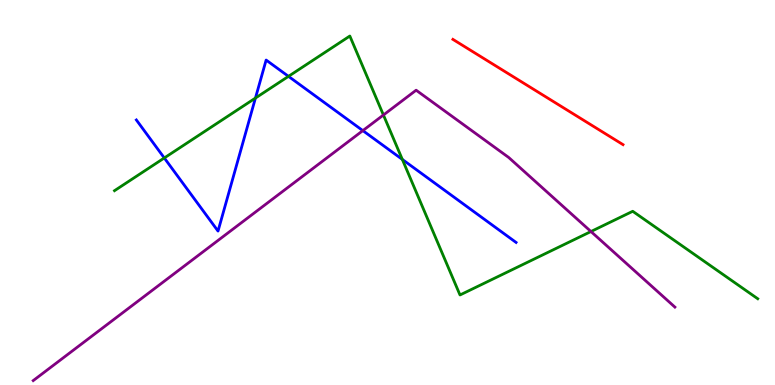[{'lines': ['blue', 'red'], 'intersections': []}, {'lines': ['green', 'red'], 'intersections': []}, {'lines': ['purple', 'red'], 'intersections': []}, {'lines': ['blue', 'green'], 'intersections': [{'x': 2.12, 'y': 5.9}, {'x': 3.3, 'y': 7.45}, {'x': 3.72, 'y': 8.02}, {'x': 5.19, 'y': 5.86}]}, {'lines': ['blue', 'purple'], 'intersections': [{'x': 4.68, 'y': 6.61}]}, {'lines': ['green', 'purple'], 'intersections': [{'x': 4.95, 'y': 7.01}, {'x': 7.63, 'y': 3.99}]}]